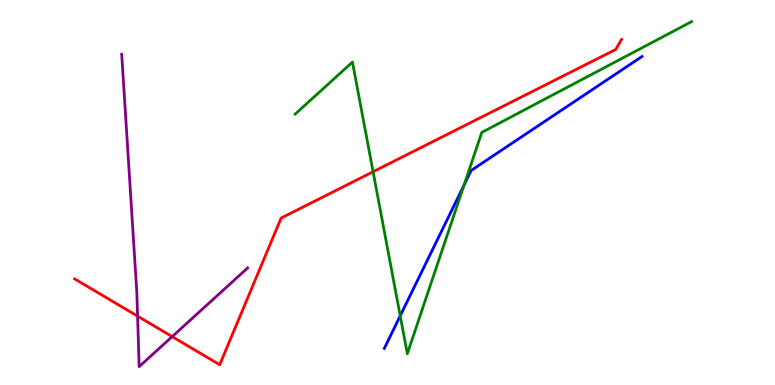[{'lines': ['blue', 'red'], 'intersections': []}, {'lines': ['green', 'red'], 'intersections': [{'x': 4.81, 'y': 5.54}]}, {'lines': ['purple', 'red'], 'intersections': [{'x': 1.78, 'y': 1.79}, {'x': 2.22, 'y': 1.26}]}, {'lines': ['blue', 'green'], 'intersections': [{'x': 5.16, 'y': 1.8}, {'x': 5.99, 'y': 5.19}]}, {'lines': ['blue', 'purple'], 'intersections': []}, {'lines': ['green', 'purple'], 'intersections': []}]